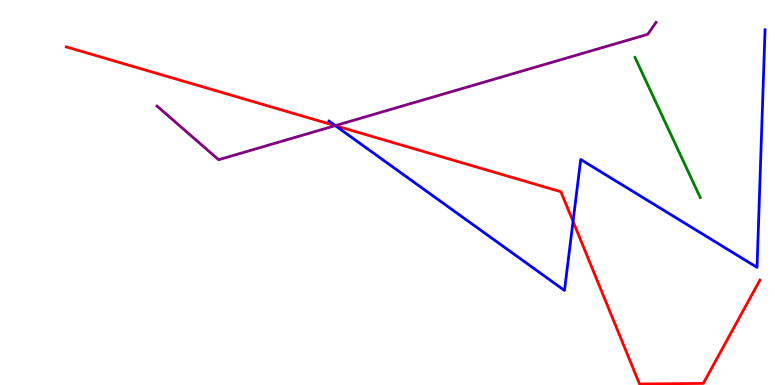[{'lines': ['blue', 'red'], 'intersections': [{'x': 4.33, 'y': 6.74}, {'x': 7.39, 'y': 4.25}]}, {'lines': ['green', 'red'], 'intersections': []}, {'lines': ['purple', 'red'], 'intersections': [{'x': 4.33, 'y': 6.74}]}, {'lines': ['blue', 'green'], 'intersections': []}, {'lines': ['blue', 'purple'], 'intersections': [{'x': 4.33, 'y': 6.74}]}, {'lines': ['green', 'purple'], 'intersections': []}]